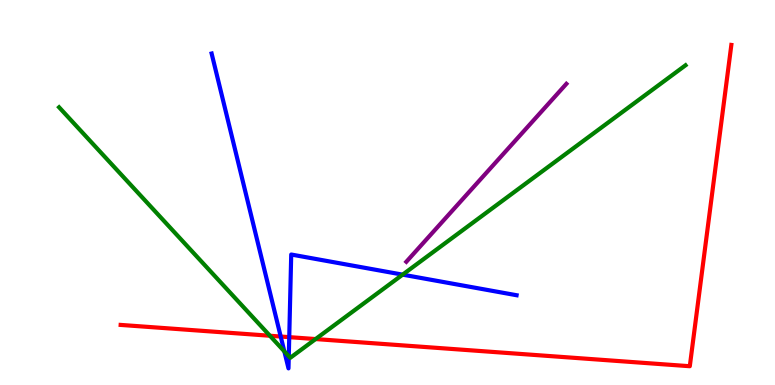[{'lines': ['blue', 'red'], 'intersections': [{'x': 3.62, 'y': 1.26}, {'x': 3.73, 'y': 1.24}]}, {'lines': ['green', 'red'], 'intersections': [{'x': 3.48, 'y': 1.28}, {'x': 4.07, 'y': 1.19}]}, {'lines': ['purple', 'red'], 'intersections': []}, {'lines': ['blue', 'green'], 'intersections': [{'x': 3.67, 'y': 0.874}, {'x': 3.73, 'y': 0.748}, {'x': 5.2, 'y': 2.87}]}, {'lines': ['blue', 'purple'], 'intersections': []}, {'lines': ['green', 'purple'], 'intersections': []}]